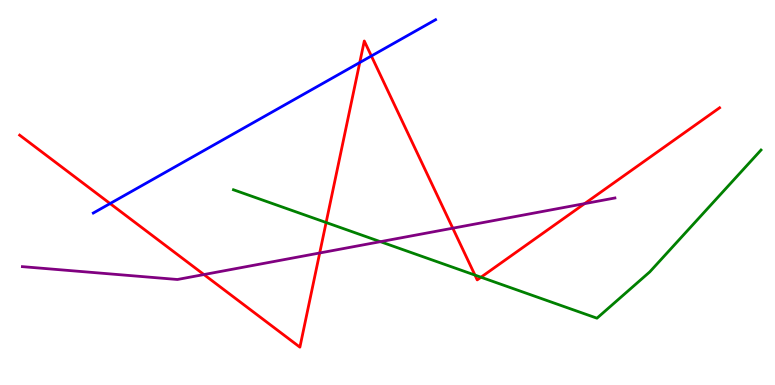[{'lines': ['blue', 'red'], 'intersections': [{'x': 1.42, 'y': 4.71}, {'x': 4.64, 'y': 8.38}, {'x': 4.79, 'y': 8.55}]}, {'lines': ['green', 'red'], 'intersections': [{'x': 4.21, 'y': 4.22}, {'x': 6.13, 'y': 2.85}, {'x': 6.21, 'y': 2.8}]}, {'lines': ['purple', 'red'], 'intersections': [{'x': 2.63, 'y': 2.87}, {'x': 4.13, 'y': 3.43}, {'x': 5.84, 'y': 4.07}, {'x': 7.54, 'y': 4.71}]}, {'lines': ['blue', 'green'], 'intersections': []}, {'lines': ['blue', 'purple'], 'intersections': []}, {'lines': ['green', 'purple'], 'intersections': [{'x': 4.91, 'y': 3.72}]}]